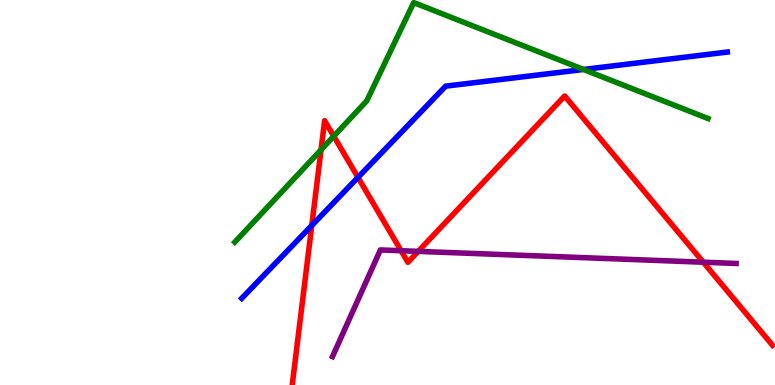[{'lines': ['blue', 'red'], 'intersections': [{'x': 4.02, 'y': 4.14}, {'x': 4.62, 'y': 5.39}]}, {'lines': ['green', 'red'], 'intersections': [{'x': 4.14, 'y': 6.11}, {'x': 4.31, 'y': 6.46}]}, {'lines': ['purple', 'red'], 'intersections': [{'x': 5.18, 'y': 3.49}, {'x': 5.4, 'y': 3.47}, {'x': 9.07, 'y': 3.19}]}, {'lines': ['blue', 'green'], 'intersections': [{'x': 7.53, 'y': 8.2}]}, {'lines': ['blue', 'purple'], 'intersections': []}, {'lines': ['green', 'purple'], 'intersections': []}]